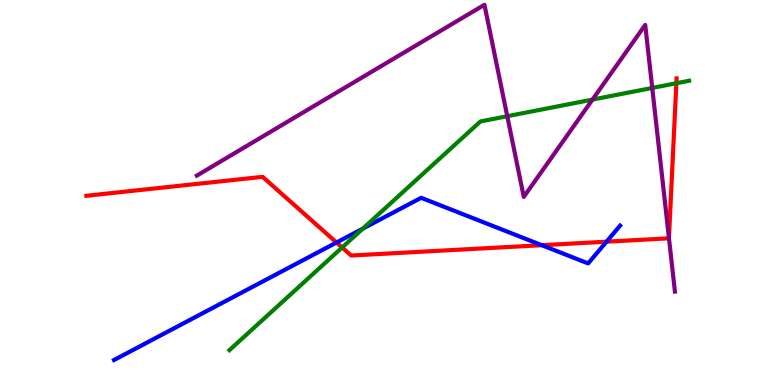[{'lines': ['blue', 'red'], 'intersections': [{'x': 4.34, 'y': 3.7}, {'x': 6.99, 'y': 3.63}, {'x': 7.83, 'y': 3.72}]}, {'lines': ['green', 'red'], 'intersections': [{'x': 4.41, 'y': 3.57}, {'x': 8.73, 'y': 7.84}]}, {'lines': ['purple', 'red'], 'intersections': [{'x': 8.63, 'y': 3.82}]}, {'lines': ['blue', 'green'], 'intersections': [{'x': 4.68, 'y': 4.06}]}, {'lines': ['blue', 'purple'], 'intersections': []}, {'lines': ['green', 'purple'], 'intersections': [{'x': 6.55, 'y': 6.98}, {'x': 7.65, 'y': 7.41}, {'x': 8.42, 'y': 7.72}]}]